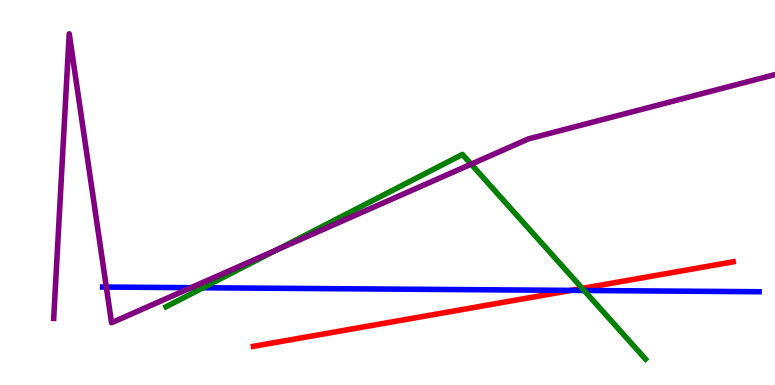[{'lines': ['blue', 'red'], 'intersections': [{'x': 7.37, 'y': 2.46}]}, {'lines': ['green', 'red'], 'intersections': [{'x': 7.51, 'y': 2.51}]}, {'lines': ['purple', 'red'], 'intersections': []}, {'lines': ['blue', 'green'], 'intersections': [{'x': 2.62, 'y': 2.53}, {'x': 7.54, 'y': 2.46}]}, {'lines': ['blue', 'purple'], 'intersections': [{'x': 1.37, 'y': 2.54}, {'x': 2.47, 'y': 2.53}]}, {'lines': ['green', 'purple'], 'intersections': [{'x': 3.57, 'y': 3.51}, {'x': 6.08, 'y': 5.74}]}]